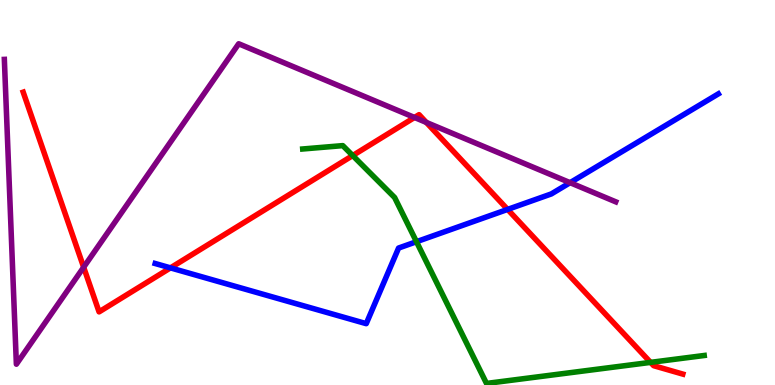[{'lines': ['blue', 'red'], 'intersections': [{'x': 2.2, 'y': 3.04}, {'x': 6.55, 'y': 4.56}]}, {'lines': ['green', 'red'], 'intersections': [{'x': 4.55, 'y': 5.96}, {'x': 8.39, 'y': 0.588}]}, {'lines': ['purple', 'red'], 'intersections': [{'x': 1.08, 'y': 3.06}, {'x': 5.35, 'y': 6.95}, {'x': 5.5, 'y': 6.82}]}, {'lines': ['blue', 'green'], 'intersections': [{'x': 5.37, 'y': 3.72}]}, {'lines': ['blue', 'purple'], 'intersections': [{'x': 7.36, 'y': 5.26}]}, {'lines': ['green', 'purple'], 'intersections': []}]